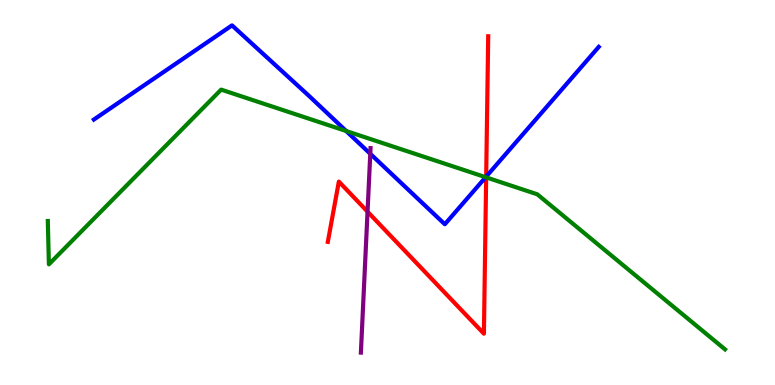[{'lines': ['blue', 'red'], 'intersections': [{'x': 6.27, 'y': 5.41}]}, {'lines': ['green', 'red'], 'intersections': [{'x': 6.27, 'y': 5.39}]}, {'lines': ['purple', 'red'], 'intersections': [{'x': 4.74, 'y': 4.5}]}, {'lines': ['blue', 'green'], 'intersections': [{'x': 4.47, 'y': 6.6}, {'x': 6.27, 'y': 5.4}]}, {'lines': ['blue', 'purple'], 'intersections': [{'x': 4.78, 'y': 6.01}]}, {'lines': ['green', 'purple'], 'intersections': []}]